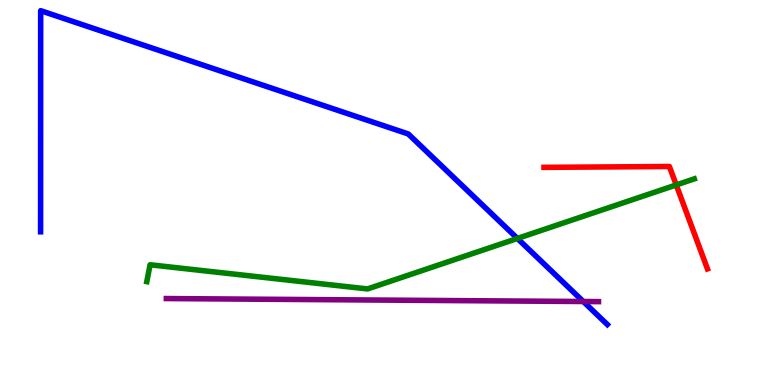[{'lines': ['blue', 'red'], 'intersections': []}, {'lines': ['green', 'red'], 'intersections': [{'x': 8.73, 'y': 5.2}]}, {'lines': ['purple', 'red'], 'intersections': []}, {'lines': ['blue', 'green'], 'intersections': [{'x': 6.68, 'y': 3.81}]}, {'lines': ['blue', 'purple'], 'intersections': [{'x': 7.53, 'y': 2.17}]}, {'lines': ['green', 'purple'], 'intersections': []}]